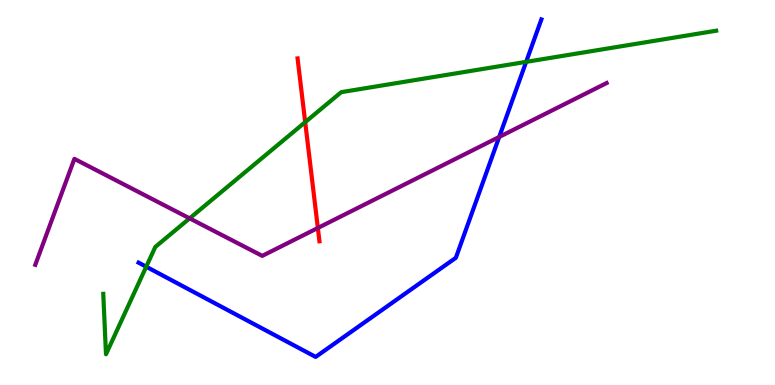[{'lines': ['blue', 'red'], 'intersections': []}, {'lines': ['green', 'red'], 'intersections': [{'x': 3.94, 'y': 6.83}]}, {'lines': ['purple', 'red'], 'intersections': [{'x': 4.1, 'y': 4.08}]}, {'lines': ['blue', 'green'], 'intersections': [{'x': 1.89, 'y': 3.07}, {'x': 6.79, 'y': 8.39}]}, {'lines': ['blue', 'purple'], 'intersections': [{'x': 6.44, 'y': 6.44}]}, {'lines': ['green', 'purple'], 'intersections': [{'x': 2.45, 'y': 4.33}]}]